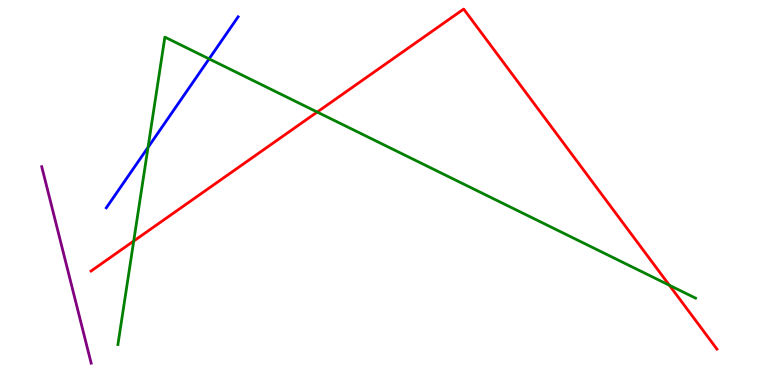[{'lines': ['blue', 'red'], 'intersections': []}, {'lines': ['green', 'red'], 'intersections': [{'x': 1.73, 'y': 3.74}, {'x': 4.09, 'y': 7.09}, {'x': 8.64, 'y': 2.59}]}, {'lines': ['purple', 'red'], 'intersections': []}, {'lines': ['blue', 'green'], 'intersections': [{'x': 1.91, 'y': 6.17}, {'x': 2.7, 'y': 8.47}]}, {'lines': ['blue', 'purple'], 'intersections': []}, {'lines': ['green', 'purple'], 'intersections': []}]